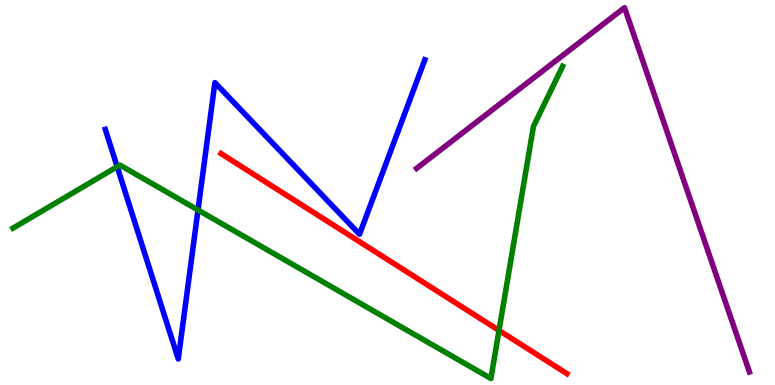[{'lines': ['blue', 'red'], 'intersections': []}, {'lines': ['green', 'red'], 'intersections': [{'x': 6.44, 'y': 1.42}]}, {'lines': ['purple', 'red'], 'intersections': []}, {'lines': ['blue', 'green'], 'intersections': [{'x': 1.51, 'y': 5.67}, {'x': 2.56, 'y': 4.55}]}, {'lines': ['blue', 'purple'], 'intersections': []}, {'lines': ['green', 'purple'], 'intersections': []}]